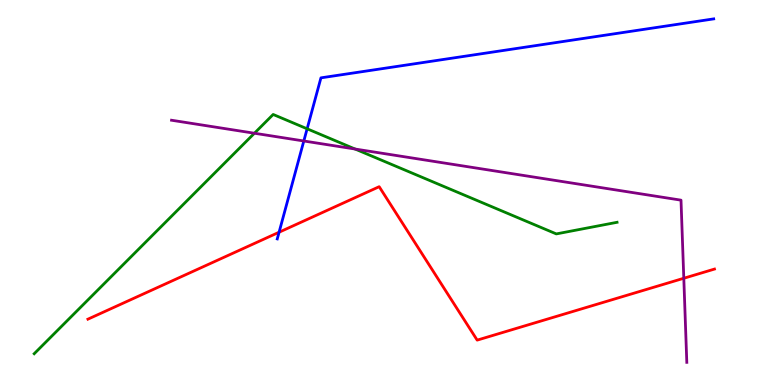[{'lines': ['blue', 'red'], 'intersections': [{'x': 3.6, 'y': 3.97}]}, {'lines': ['green', 'red'], 'intersections': []}, {'lines': ['purple', 'red'], 'intersections': [{'x': 8.82, 'y': 2.77}]}, {'lines': ['blue', 'green'], 'intersections': [{'x': 3.96, 'y': 6.65}]}, {'lines': ['blue', 'purple'], 'intersections': [{'x': 3.92, 'y': 6.34}]}, {'lines': ['green', 'purple'], 'intersections': [{'x': 3.28, 'y': 6.54}, {'x': 4.58, 'y': 6.13}]}]